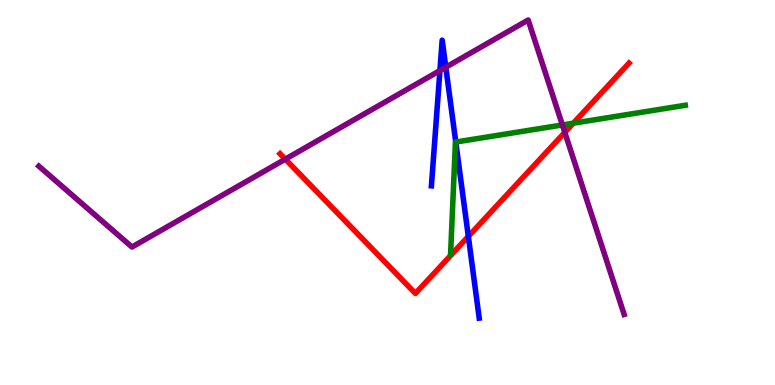[{'lines': ['blue', 'red'], 'intersections': [{'x': 6.04, 'y': 3.86}]}, {'lines': ['green', 'red'], 'intersections': [{'x': 7.4, 'y': 6.8}]}, {'lines': ['purple', 'red'], 'intersections': [{'x': 3.68, 'y': 5.87}, {'x': 7.29, 'y': 6.56}]}, {'lines': ['blue', 'green'], 'intersections': [{'x': 5.88, 'y': 6.31}]}, {'lines': ['blue', 'purple'], 'intersections': [{'x': 5.68, 'y': 8.17}, {'x': 5.75, 'y': 8.25}]}, {'lines': ['green', 'purple'], 'intersections': [{'x': 7.26, 'y': 6.75}]}]